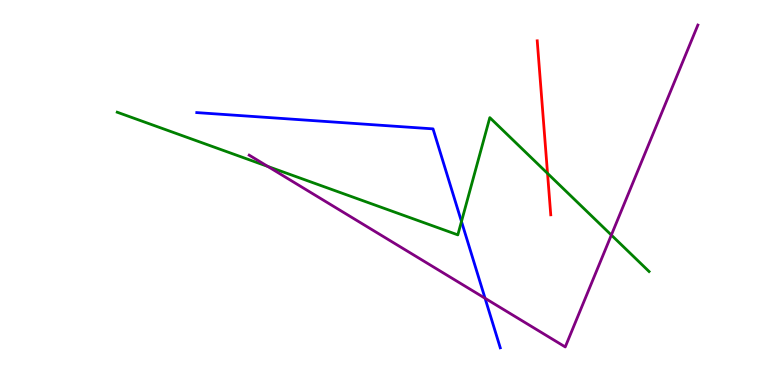[{'lines': ['blue', 'red'], 'intersections': []}, {'lines': ['green', 'red'], 'intersections': [{'x': 7.06, 'y': 5.5}]}, {'lines': ['purple', 'red'], 'intersections': []}, {'lines': ['blue', 'green'], 'intersections': [{'x': 5.95, 'y': 4.25}]}, {'lines': ['blue', 'purple'], 'intersections': [{'x': 6.26, 'y': 2.25}]}, {'lines': ['green', 'purple'], 'intersections': [{'x': 3.46, 'y': 5.68}, {'x': 7.89, 'y': 3.89}]}]